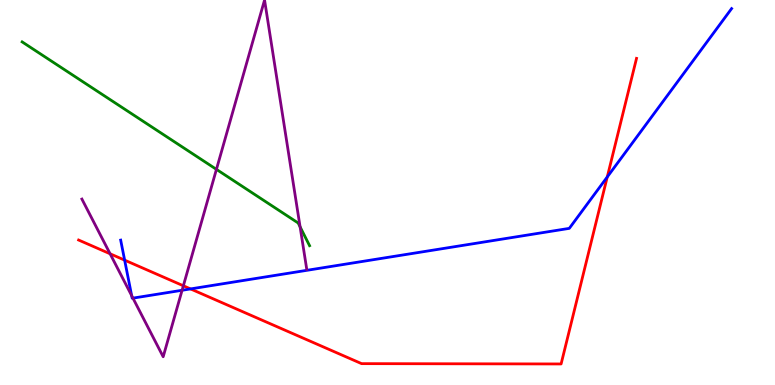[{'lines': ['blue', 'red'], 'intersections': [{'x': 1.61, 'y': 3.24}, {'x': 2.46, 'y': 2.5}, {'x': 7.84, 'y': 5.4}]}, {'lines': ['green', 'red'], 'intersections': []}, {'lines': ['purple', 'red'], 'intersections': [{'x': 1.42, 'y': 3.41}, {'x': 2.37, 'y': 2.58}]}, {'lines': ['blue', 'green'], 'intersections': []}, {'lines': ['blue', 'purple'], 'intersections': [{'x': 1.7, 'y': 2.32}, {'x': 1.72, 'y': 2.26}, {'x': 2.35, 'y': 2.46}]}, {'lines': ['green', 'purple'], 'intersections': [{'x': 2.79, 'y': 5.6}, {'x': 3.87, 'y': 4.11}]}]